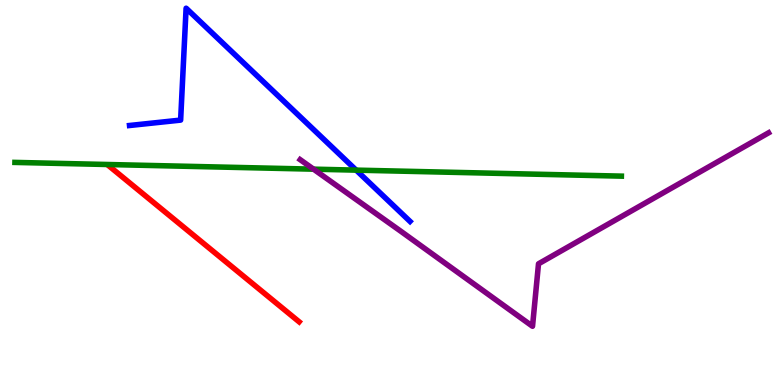[{'lines': ['blue', 'red'], 'intersections': []}, {'lines': ['green', 'red'], 'intersections': []}, {'lines': ['purple', 'red'], 'intersections': []}, {'lines': ['blue', 'green'], 'intersections': [{'x': 4.6, 'y': 5.58}]}, {'lines': ['blue', 'purple'], 'intersections': []}, {'lines': ['green', 'purple'], 'intersections': [{'x': 4.05, 'y': 5.61}]}]